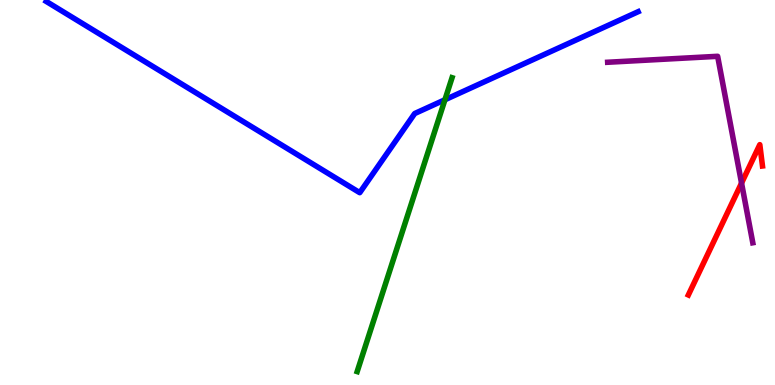[{'lines': ['blue', 'red'], 'intersections': []}, {'lines': ['green', 'red'], 'intersections': []}, {'lines': ['purple', 'red'], 'intersections': [{'x': 9.57, 'y': 5.24}]}, {'lines': ['blue', 'green'], 'intersections': [{'x': 5.74, 'y': 7.41}]}, {'lines': ['blue', 'purple'], 'intersections': []}, {'lines': ['green', 'purple'], 'intersections': []}]